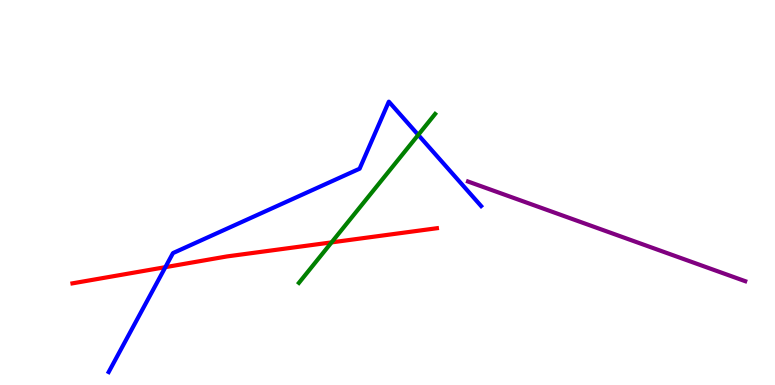[{'lines': ['blue', 'red'], 'intersections': [{'x': 2.13, 'y': 3.06}]}, {'lines': ['green', 'red'], 'intersections': [{'x': 4.28, 'y': 3.7}]}, {'lines': ['purple', 'red'], 'intersections': []}, {'lines': ['blue', 'green'], 'intersections': [{'x': 5.4, 'y': 6.5}]}, {'lines': ['blue', 'purple'], 'intersections': []}, {'lines': ['green', 'purple'], 'intersections': []}]